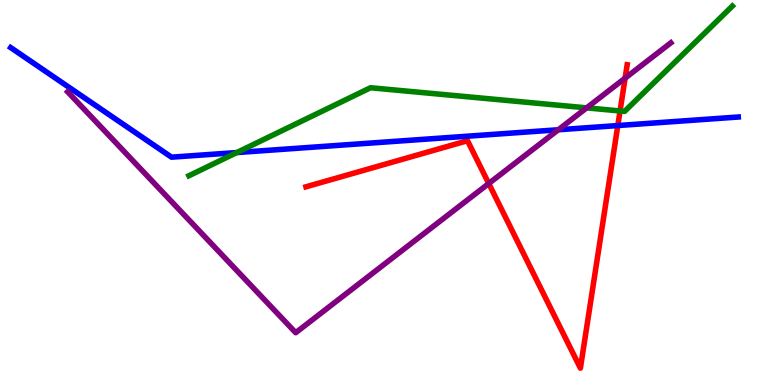[{'lines': ['blue', 'red'], 'intersections': [{'x': 7.97, 'y': 6.74}]}, {'lines': ['green', 'red'], 'intersections': [{'x': 8.0, 'y': 7.12}]}, {'lines': ['purple', 'red'], 'intersections': [{'x': 6.31, 'y': 5.23}, {'x': 8.07, 'y': 7.97}]}, {'lines': ['blue', 'green'], 'intersections': [{'x': 3.06, 'y': 6.04}]}, {'lines': ['blue', 'purple'], 'intersections': [{'x': 7.2, 'y': 6.63}]}, {'lines': ['green', 'purple'], 'intersections': [{'x': 7.57, 'y': 7.2}]}]